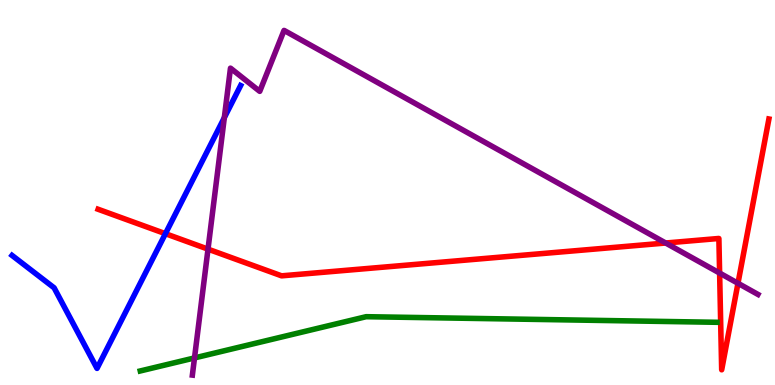[{'lines': ['blue', 'red'], 'intersections': [{'x': 2.13, 'y': 3.93}]}, {'lines': ['green', 'red'], 'intersections': []}, {'lines': ['purple', 'red'], 'intersections': [{'x': 2.68, 'y': 3.53}, {'x': 8.59, 'y': 3.69}, {'x': 9.29, 'y': 2.91}, {'x': 9.52, 'y': 2.64}]}, {'lines': ['blue', 'green'], 'intersections': []}, {'lines': ['blue', 'purple'], 'intersections': [{'x': 2.89, 'y': 6.94}]}, {'lines': ['green', 'purple'], 'intersections': [{'x': 2.51, 'y': 0.703}]}]